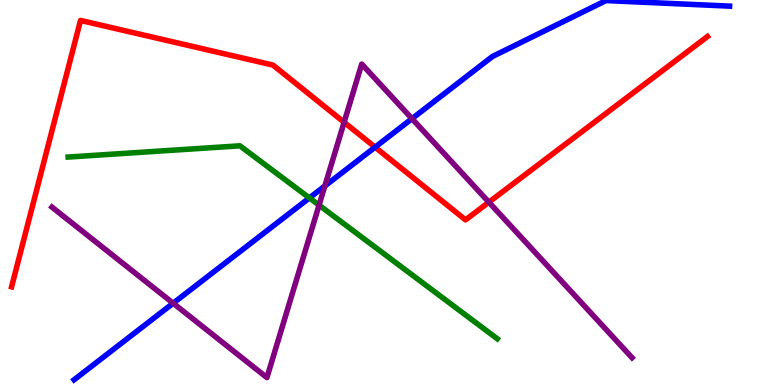[{'lines': ['blue', 'red'], 'intersections': [{'x': 4.84, 'y': 6.18}]}, {'lines': ['green', 'red'], 'intersections': []}, {'lines': ['purple', 'red'], 'intersections': [{'x': 4.44, 'y': 6.82}, {'x': 6.31, 'y': 4.75}]}, {'lines': ['blue', 'green'], 'intersections': [{'x': 3.99, 'y': 4.86}]}, {'lines': ['blue', 'purple'], 'intersections': [{'x': 2.23, 'y': 2.12}, {'x': 4.19, 'y': 5.17}, {'x': 5.32, 'y': 6.92}]}, {'lines': ['green', 'purple'], 'intersections': [{'x': 4.12, 'y': 4.67}]}]